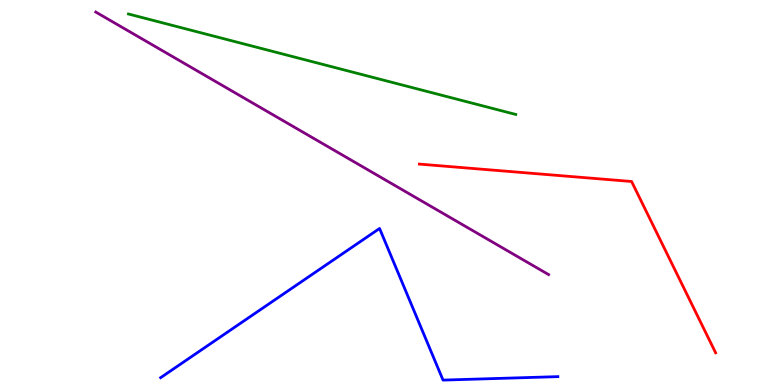[{'lines': ['blue', 'red'], 'intersections': []}, {'lines': ['green', 'red'], 'intersections': []}, {'lines': ['purple', 'red'], 'intersections': []}, {'lines': ['blue', 'green'], 'intersections': []}, {'lines': ['blue', 'purple'], 'intersections': []}, {'lines': ['green', 'purple'], 'intersections': []}]